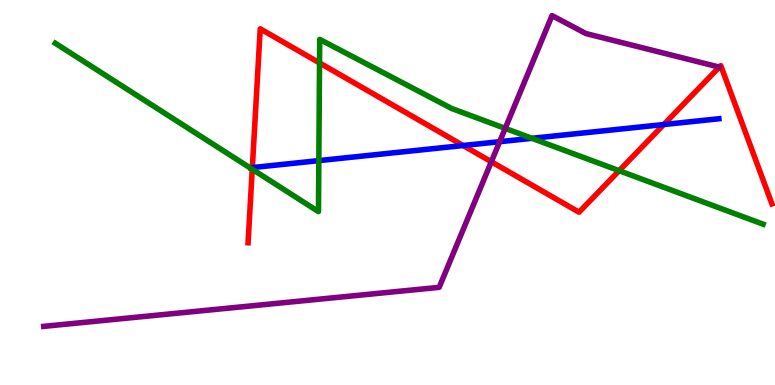[{'lines': ['blue', 'red'], 'intersections': [{'x': 3.26, 'y': 5.65}, {'x': 5.98, 'y': 6.22}, {'x': 8.56, 'y': 6.77}]}, {'lines': ['green', 'red'], 'intersections': [{'x': 3.25, 'y': 5.6}, {'x': 4.12, 'y': 8.37}, {'x': 7.99, 'y': 5.57}]}, {'lines': ['purple', 'red'], 'intersections': [{'x': 6.34, 'y': 5.8}]}, {'lines': ['blue', 'green'], 'intersections': [{'x': 4.11, 'y': 5.83}, {'x': 6.86, 'y': 6.41}]}, {'lines': ['blue', 'purple'], 'intersections': [{'x': 6.45, 'y': 6.32}]}, {'lines': ['green', 'purple'], 'intersections': [{'x': 6.52, 'y': 6.67}]}]